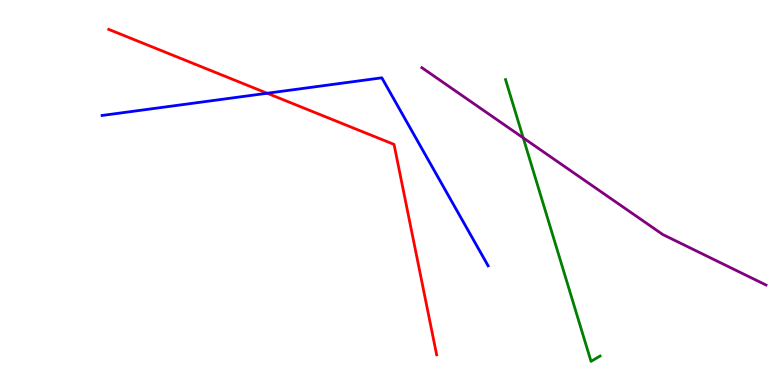[{'lines': ['blue', 'red'], 'intersections': [{'x': 3.45, 'y': 7.58}]}, {'lines': ['green', 'red'], 'intersections': []}, {'lines': ['purple', 'red'], 'intersections': []}, {'lines': ['blue', 'green'], 'intersections': []}, {'lines': ['blue', 'purple'], 'intersections': []}, {'lines': ['green', 'purple'], 'intersections': [{'x': 6.75, 'y': 6.42}]}]